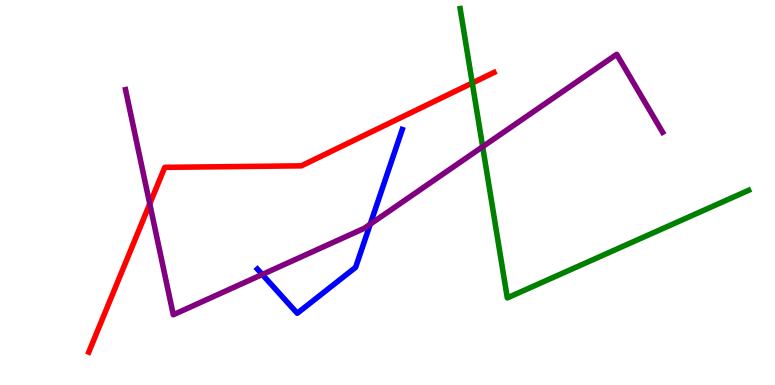[{'lines': ['blue', 'red'], 'intersections': []}, {'lines': ['green', 'red'], 'intersections': [{'x': 6.09, 'y': 7.84}]}, {'lines': ['purple', 'red'], 'intersections': [{'x': 1.93, 'y': 4.71}]}, {'lines': ['blue', 'green'], 'intersections': []}, {'lines': ['blue', 'purple'], 'intersections': [{'x': 3.38, 'y': 2.87}, {'x': 4.78, 'y': 4.18}]}, {'lines': ['green', 'purple'], 'intersections': [{'x': 6.23, 'y': 6.19}]}]